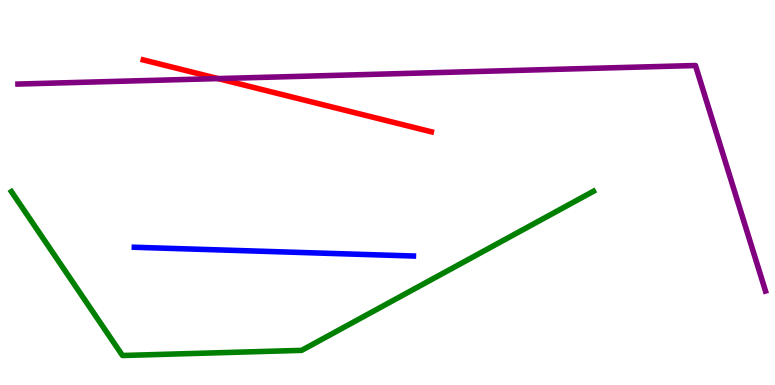[{'lines': ['blue', 'red'], 'intersections': []}, {'lines': ['green', 'red'], 'intersections': []}, {'lines': ['purple', 'red'], 'intersections': [{'x': 2.81, 'y': 7.96}]}, {'lines': ['blue', 'green'], 'intersections': []}, {'lines': ['blue', 'purple'], 'intersections': []}, {'lines': ['green', 'purple'], 'intersections': []}]